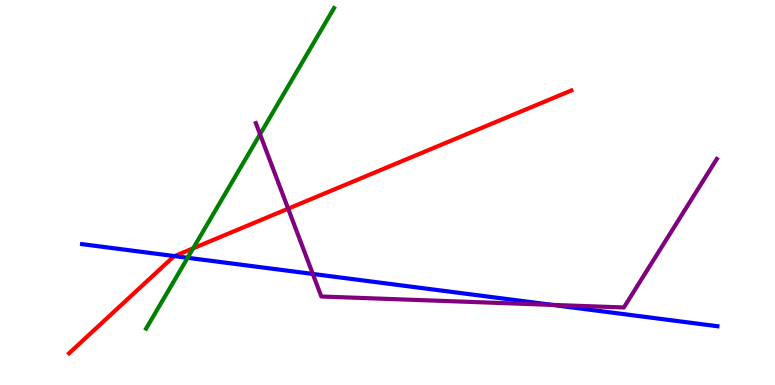[{'lines': ['blue', 'red'], 'intersections': [{'x': 2.25, 'y': 3.35}]}, {'lines': ['green', 'red'], 'intersections': [{'x': 2.49, 'y': 3.55}]}, {'lines': ['purple', 'red'], 'intersections': [{'x': 3.72, 'y': 4.58}]}, {'lines': ['blue', 'green'], 'intersections': [{'x': 2.42, 'y': 3.3}]}, {'lines': ['blue', 'purple'], 'intersections': [{'x': 4.04, 'y': 2.88}, {'x': 7.13, 'y': 2.08}]}, {'lines': ['green', 'purple'], 'intersections': [{'x': 3.36, 'y': 6.51}]}]